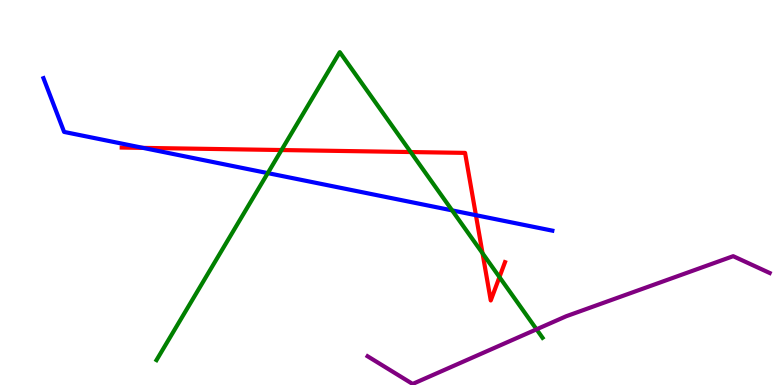[{'lines': ['blue', 'red'], 'intersections': [{'x': 1.85, 'y': 6.16}, {'x': 6.14, 'y': 4.41}]}, {'lines': ['green', 'red'], 'intersections': [{'x': 3.63, 'y': 6.1}, {'x': 5.3, 'y': 6.05}, {'x': 6.23, 'y': 3.42}, {'x': 6.44, 'y': 2.8}]}, {'lines': ['purple', 'red'], 'intersections': []}, {'lines': ['blue', 'green'], 'intersections': [{'x': 3.46, 'y': 5.5}, {'x': 5.83, 'y': 4.54}]}, {'lines': ['blue', 'purple'], 'intersections': []}, {'lines': ['green', 'purple'], 'intersections': [{'x': 6.92, 'y': 1.45}]}]